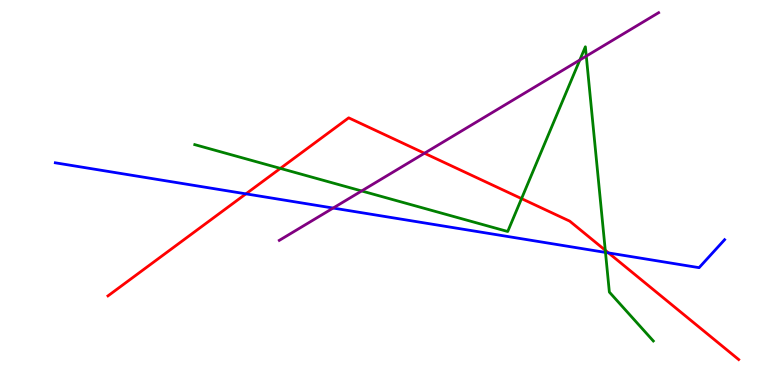[{'lines': ['blue', 'red'], 'intersections': [{'x': 3.17, 'y': 4.96}, {'x': 7.85, 'y': 3.43}]}, {'lines': ['green', 'red'], 'intersections': [{'x': 3.62, 'y': 5.63}, {'x': 6.73, 'y': 4.84}, {'x': 7.81, 'y': 3.5}]}, {'lines': ['purple', 'red'], 'intersections': [{'x': 5.48, 'y': 6.02}]}, {'lines': ['blue', 'green'], 'intersections': [{'x': 7.81, 'y': 3.44}]}, {'lines': ['blue', 'purple'], 'intersections': [{'x': 4.3, 'y': 4.6}]}, {'lines': ['green', 'purple'], 'intersections': [{'x': 4.67, 'y': 5.04}, {'x': 7.48, 'y': 8.44}, {'x': 7.56, 'y': 8.54}]}]